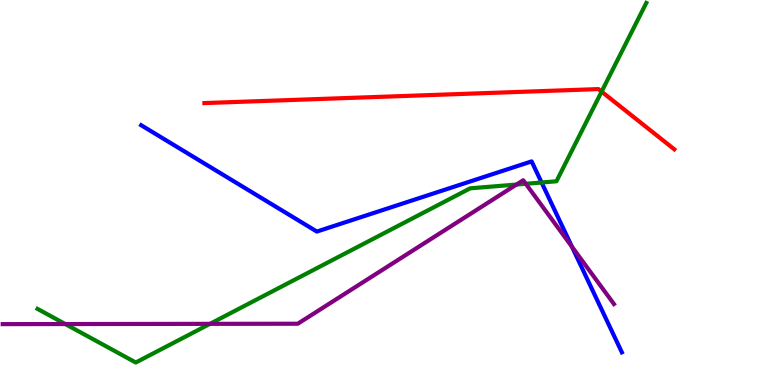[{'lines': ['blue', 'red'], 'intersections': []}, {'lines': ['green', 'red'], 'intersections': [{'x': 7.76, 'y': 7.62}]}, {'lines': ['purple', 'red'], 'intersections': []}, {'lines': ['blue', 'green'], 'intersections': [{'x': 6.99, 'y': 5.26}]}, {'lines': ['blue', 'purple'], 'intersections': [{'x': 7.38, 'y': 3.59}]}, {'lines': ['green', 'purple'], 'intersections': [{'x': 0.843, 'y': 1.58}, {'x': 2.71, 'y': 1.59}, {'x': 6.66, 'y': 5.21}, {'x': 6.78, 'y': 5.23}]}]